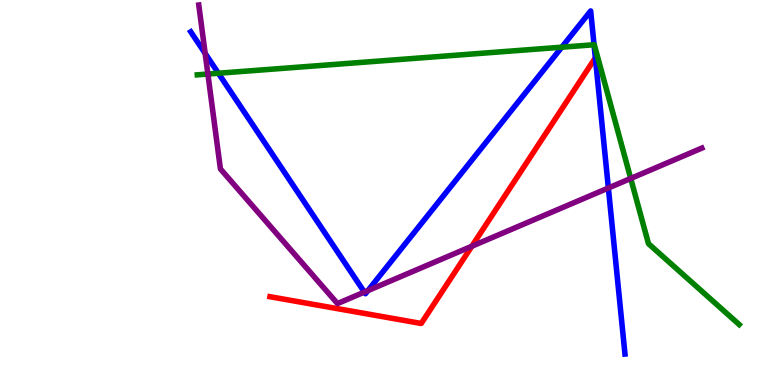[{'lines': ['blue', 'red'], 'intersections': [{'x': 7.68, 'y': 8.5}]}, {'lines': ['green', 'red'], 'intersections': []}, {'lines': ['purple', 'red'], 'intersections': [{'x': 6.09, 'y': 3.6}]}, {'lines': ['blue', 'green'], 'intersections': [{'x': 2.82, 'y': 8.1}, {'x': 7.25, 'y': 8.77}, {'x': 7.67, 'y': 8.84}]}, {'lines': ['blue', 'purple'], 'intersections': [{'x': 2.65, 'y': 8.61}, {'x': 4.7, 'y': 2.41}, {'x': 4.75, 'y': 2.45}, {'x': 7.85, 'y': 5.12}]}, {'lines': ['green', 'purple'], 'intersections': [{'x': 2.68, 'y': 8.08}, {'x': 8.14, 'y': 5.36}]}]